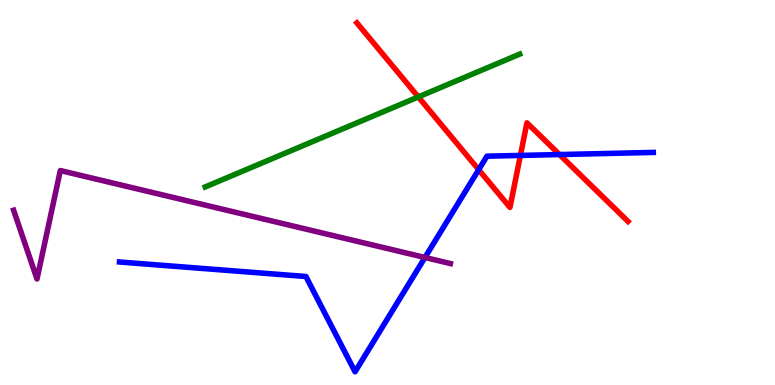[{'lines': ['blue', 'red'], 'intersections': [{'x': 6.18, 'y': 5.59}, {'x': 6.71, 'y': 5.96}, {'x': 7.22, 'y': 5.99}]}, {'lines': ['green', 'red'], 'intersections': [{'x': 5.4, 'y': 7.48}]}, {'lines': ['purple', 'red'], 'intersections': []}, {'lines': ['blue', 'green'], 'intersections': []}, {'lines': ['blue', 'purple'], 'intersections': [{'x': 5.48, 'y': 3.31}]}, {'lines': ['green', 'purple'], 'intersections': []}]